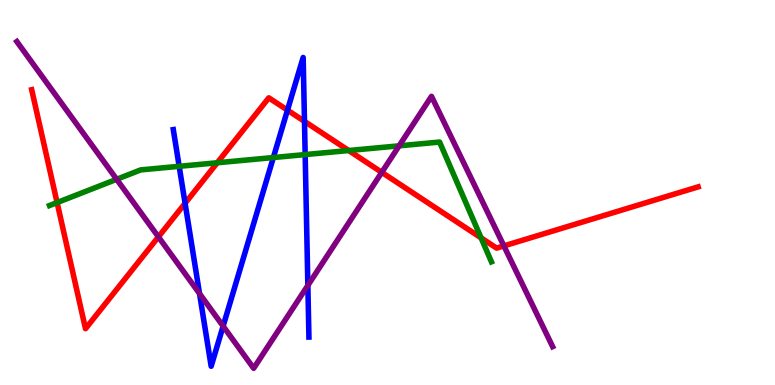[{'lines': ['blue', 'red'], 'intersections': [{'x': 2.39, 'y': 4.72}, {'x': 3.71, 'y': 7.14}, {'x': 3.93, 'y': 6.85}]}, {'lines': ['green', 'red'], 'intersections': [{'x': 0.737, 'y': 4.74}, {'x': 2.8, 'y': 5.77}, {'x': 4.5, 'y': 6.09}, {'x': 6.21, 'y': 3.82}]}, {'lines': ['purple', 'red'], 'intersections': [{'x': 2.04, 'y': 3.85}, {'x': 4.93, 'y': 5.52}, {'x': 6.5, 'y': 3.61}]}, {'lines': ['blue', 'green'], 'intersections': [{'x': 2.31, 'y': 5.68}, {'x': 3.53, 'y': 5.91}, {'x': 3.94, 'y': 5.98}]}, {'lines': ['blue', 'purple'], 'intersections': [{'x': 2.57, 'y': 2.37}, {'x': 2.88, 'y': 1.53}, {'x': 3.97, 'y': 2.59}]}, {'lines': ['green', 'purple'], 'intersections': [{'x': 1.51, 'y': 5.34}, {'x': 5.15, 'y': 6.21}]}]